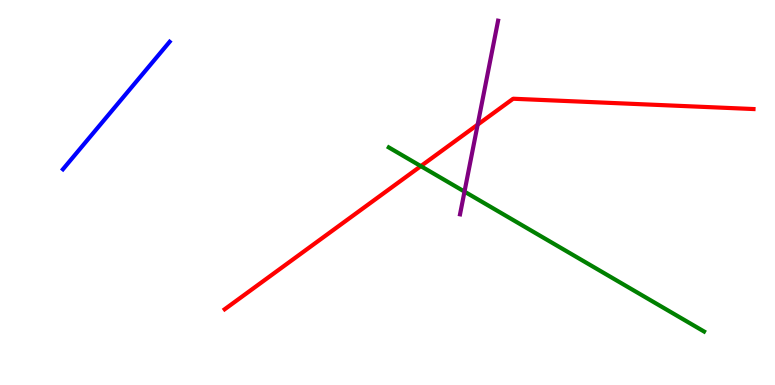[{'lines': ['blue', 'red'], 'intersections': []}, {'lines': ['green', 'red'], 'intersections': [{'x': 5.43, 'y': 5.69}]}, {'lines': ['purple', 'red'], 'intersections': [{'x': 6.16, 'y': 6.76}]}, {'lines': ['blue', 'green'], 'intersections': []}, {'lines': ['blue', 'purple'], 'intersections': []}, {'lines': ['green', 'purple'], 'intersections': [{'x': 5.99, 'y': 5.02}]}]